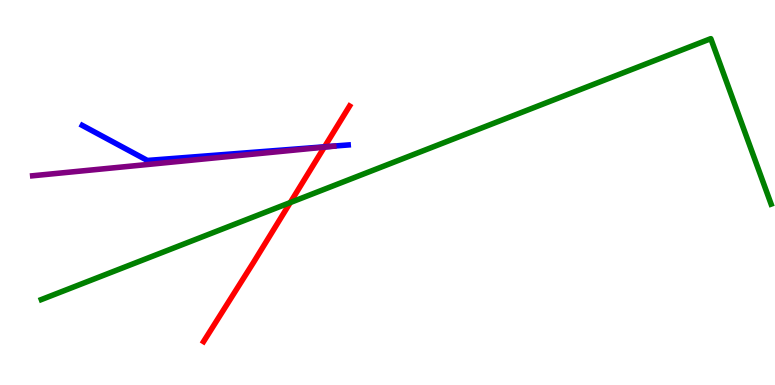[{'lines': ['blue', 'red'], 'intersections': [{'x': 4.19, 'y': 6.19}]}, {'lines': ['green', 'red'], 'intersections': [{'x': 3.75, 'y': 4.74}]}, {'lines': ['purple', 'red'], 'intersections': [{'x': 4.18, 'y': 6.18}]}, {'lines': ['blue', 'green'], 'intersections': []}, {'lines': ['blue', 'purple'], 'intersections': []}, {'lines': ['green', 'purple'], 'intersections': []}]